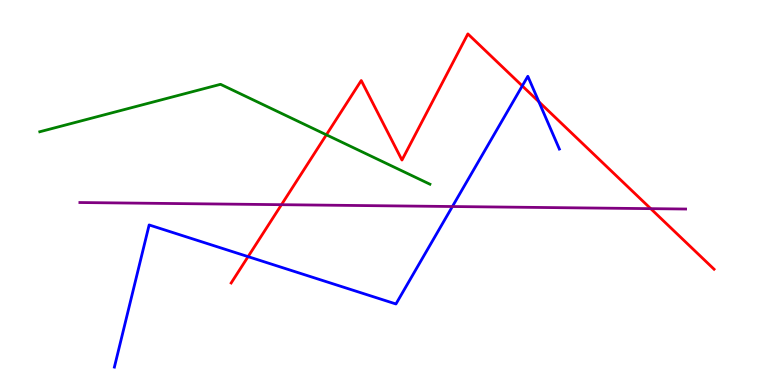[{'lines': ['blue', 'red'], 'intersections': [{'x': 3.2, 'y': 3.33}, {'x': 6.74, 'y': 7.77}, {'x': 6.95, 'y': 7.36}]}, {'lines': ['green', 'red'], 'intersections': [{'x': 4.21, 'y': 6.5}]}, {'lines': ['purple', 'red'], 'intersections': [{'x': 3.63, 'y': 4.68}, {'x': 8.4, 'y': 4.58}]}, {'lines': ['blue', 'green'], 'intersections': []}, {'lines': ['blue', 'purple'], 'intersections': [{'x': 5.84, 'y': 4.64}]}, {'lines': ['green', 'purple'], 'intersections': []}]